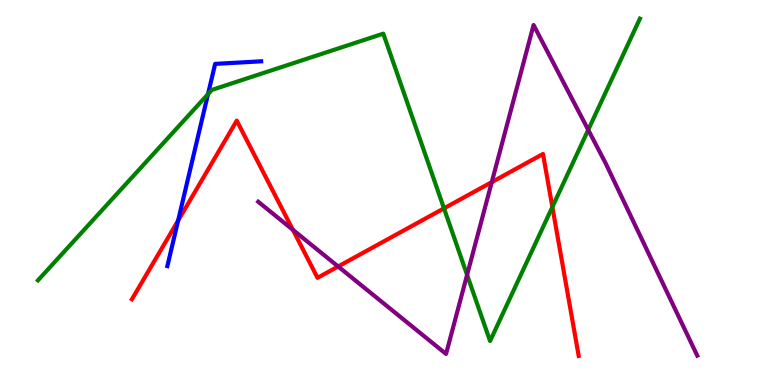[{'lines': ['blue', 'red'], 'intersections': [{'x': 2.3, 'y': 4.27}]}, {'lines': ['green', 'red'], 'intersections': [{'x': 5.73, 'y': 4.59}, {'x': 7.13, 'y': 4.62}]}, {'lines': ['purple', 'red'], 'intersections': [{'x': 3.78, 'y': 4.03}, {'x': 4.36, 'y': 3.08}, {'x': 6.35, 'y': 5.27}]}, {'lines': ['blue', 'green'], 'intersections': [{'x': 2.68, 'y': 7.55}]}, {'lines': ['blue', 'purple'], 'intersections': []}, {'lines': ['green', 'purple'], 'intersections': [{'x': 6.03, 'y': 2.86}, {'x': 7.59, 'y': 6.63}]}]